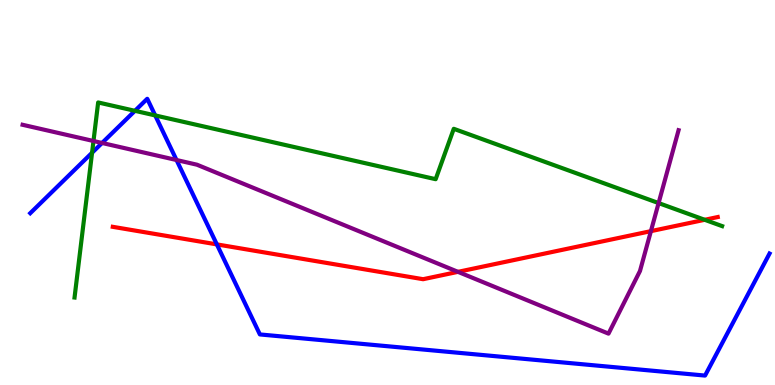[{'lines': ['blue', 'red'], 'intersections': [{'x': 2.8, 'y': 3.65}]}, {'lines': ['green', 'red'], 'intersections': [{'x': 9.09, 'y': 4.29}]}, {'lines': ['purple', 'red'], 'intersections': [{'x': 5.91, 'y': 2.94}, {'x': 8.4, 'y': 4.0}]}, {'lines': ['blue', 'green'], 'intersections': [{'x': 1.19, 'y': 6.03}, {'x': 1.74, 'y': 7.12}, {'x': 2.0, 'y': 7.0}]}, {'lines': ['blue', 'purple'], 'intersections': [{'x': 1.32, 'y': 6.29}, {'x': 2.28, 'y': 5.84}]}, {'lines': ['green', 'purple'], 'intersections': [{'x': 1.21, 'y': 6.34}, {'x': 8.5, 'y': 4.73}]}]